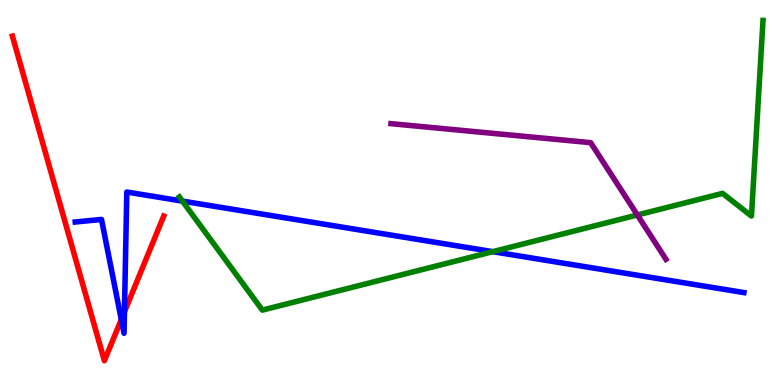[{'lines': ['blue', 'red'], 'intersections': [{'x': 1.57, 'y': 1.7}, {'x': 1.61, 'y': 1.9}]}, {'lines': ['green', 'red'], 'intersections': []}, {'lines': ['purple', 'red'], 'intersections': []}, {'lines': ['blue', 'green'], 'intersections': [{'x': 2.35, 'y': 4.78}, {'x': 6.36, 'y': 3.46}]}, {'lines': ['blue', 'purple'], 'intersections': []}, {'lines': ['green', 'purple'], 'intersections': [{'x': 8.22, 'y': 4.42}]}]